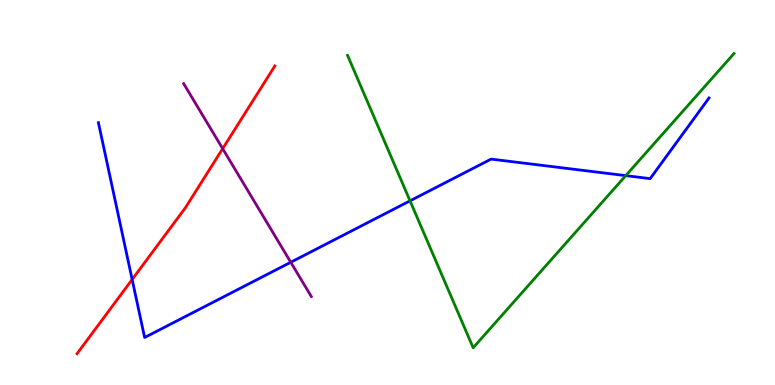[{'lines': ['blue', 'red'], 'intersections': [{'x': 1.71, 'y': 2.74}]}, {'lines': ['green', 'red'], 'intersections': []}, {'lines': ['purple', 'red'], 'intersections': [{'x': 2.87, 'y': 6.14}]}, {'lines': ['blue', 'green'], 'intersections': [{'x': 5.29, 'y': 4.78}, {'x': 8.07, 'y': 5.44}]}, {'lines': ['blue', 'purple'], 'intersections': [{'x': 3.75, 'y': 3.19}]}, {'lines': ['green', 'purple'], 'intersections': []}]